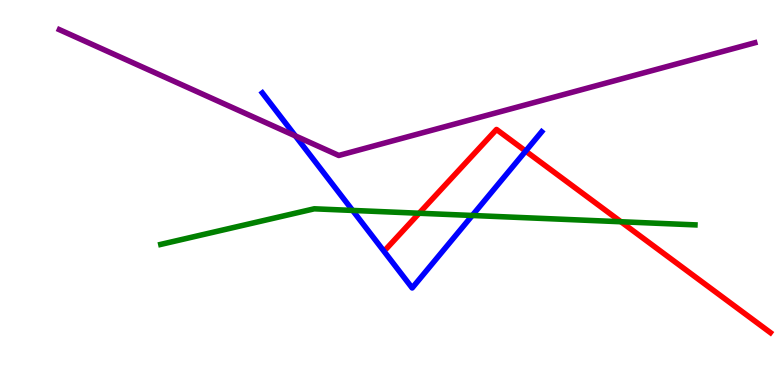[{'lines': ['blue', 'red'], 'intersections': [{'x': 6.78, 'y': 6.08}]}, {'lines': ['green', 'red'], 'intersections': [{'x': 5.41, 'y': 4.46}, {'x': 8.01, 'y': 4.24}]}, {'lines': ['purple', 'red'], 'intersections': []}, {'lines': ['blue', 'green'], 'intersections': [{'x': 4.55, 'y': 4.53}, {'x': 6.09, 'y': 4.4}]}, {'lines': ['blue', 'purple'], 'intersections': [{'x': 3.81, 'y': 6.47}]}, {'lines': ['green', 'purple'], 'intersections': []}]